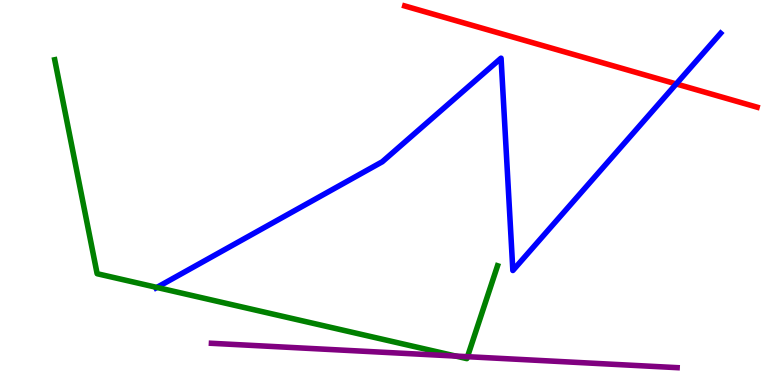[{'lines': ['blue', 'red'], 'intersections': [{'x': 8.73, 'y': 7.82}]}, {'lines': ['green', 'red'], 'intersections': []}, {'lines': ['purple', 'red'], 'intersections': []}, {'lines': ['blue', 'green'], 'intersections': [{'x': 2.02, 'y': 2.53}]}, {'lines': ['blue', 'purple'], 'intersections': []}, {'lines': ['green', 'purple'], 'intersections': [{'x': 5.88, 'y': 0.751}, {'x': 6.03, 'y': 0.735}]}]